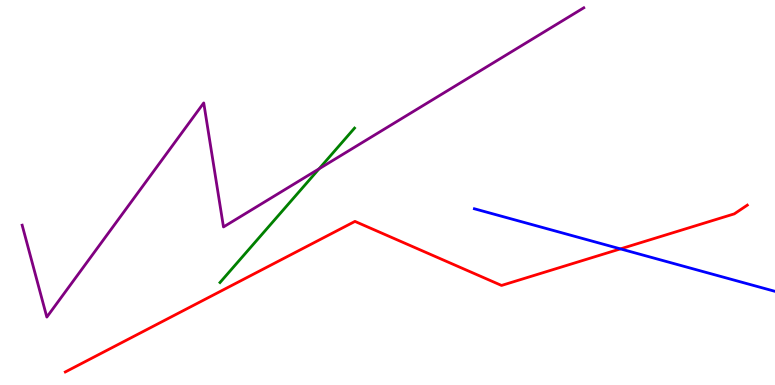[{'lines': ['blue', 'red'], 'intersections': [{'x': 8.01, 'y': 3.54}]}, {'lines': ['green', 'red'], 'intersections': []}, {'lines': ['purple', 'red'], 'intersections': []}, {'lines': ['blue', 'green'], 'intersections': []}, {'lines': ['blue', 'purple'], 'intersections': []}, {'lines': ['green', 'purple'], 'intersections': [{'x': 4.12, 'y': 5.62}]}]